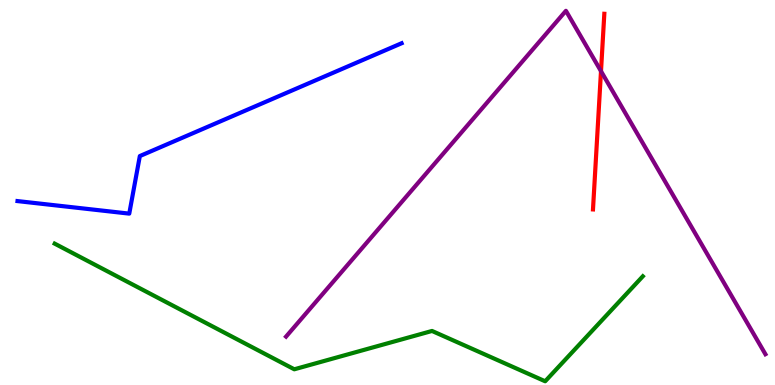[{'lines': ['blue', 'red'], 'intersections': []}, {'lines': ['green', 'red'], 'intersections': []}, {'lines': ['purple', 'red'], 'intersections': [{'x': 7.75, 'y': 8.15}]}, {'lines': ['blue', 'green'], 'intersections': []}, {'lines': ['blue', 'purple'], 'intersections': []}, {'lines': ['green', 'purple'], 'intersections': []}]